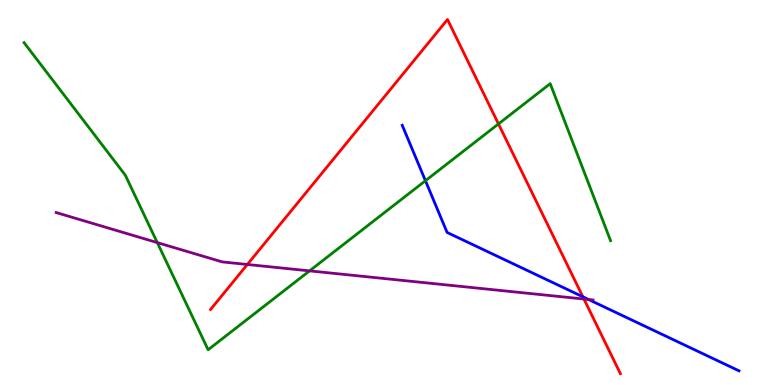[{'lines': ['blue', 'red'], 'intersections': [{'x': 7.52, 'y': 2.29}]}, {'lines': ['green', 'red'], 'intersections': [{'x': 6.43, 'y': 6.78}]}, {'lines': ['purple', 'red'], 'intersections': [{'x': 3.19, 'y': 3.13}, {'x': 7.53, 'y': 2.23}]}, {'lines': ['blue', 'green'], 'intersections': [{'x': 5.49, 'y': 5.31}]}, {'lines': ['blue', 'purple'], 'intersections': [{'x': 7.59, 'y': 2.22}]}, {'lines': ['green', 'purple'], 'intersections': [{'x': 2.03, 'y': 3.7}, {'x': 3.99, 'y': 2.96}]}]